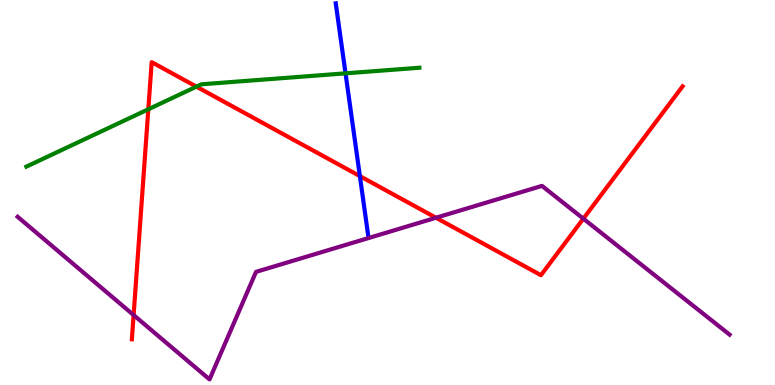[{'lines': ['blue', 'red'], 'intersections': [{'x': 4.64, 'y': 5.43}]}, {'lines': ['green', 'red'], 'intersections': [{'x': 1.91, 'y': 7.16}, {'x': 2.53, 'y': 7.75}]}, {'lines': ['purple', 'red'], 'intersections': [{'x': 1.72, 'y': 1.82}, {'x': 5.63, 'y': 4.34}, {'x': 7.53, 'y': 4.32}]}, {'lines': ['blue', 'green'], 'intersections': [{'x': 4.46, 'y': 8.09}]}, {'lines': ['blue', 'purple'], 'intersections': []}, {'lines': ['green', 'purple'], 'intersections': []}]